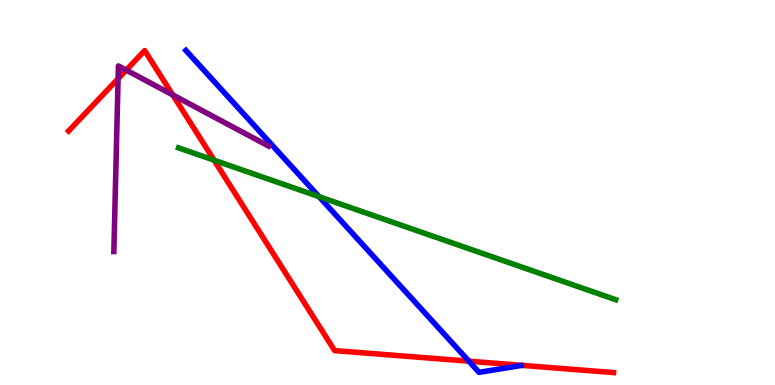[{'lines': ['blue', 'red'], 'intersections': [{'x': 6.05, 'y': 0.619}]}, {'lines': ['green', 'red'], 'intersections': [{'x': 2.76, 'y': 5.84}]}, {'lines': ['purple', 'red'], 'intersections': [{'x': 1.52, 'y': 7.96}, {'x': 1.63, 'y': 8.18}, {'x': 2.23, 'y': 7.53}]}, {'lines': ['blue', 'green'], 'intersections': [{'x': 4.12, 'y': 4.89}]}, {'lines': ['blue', 'purple'], 'intersections': []}, {'lines': ['green', 'purple'], 'intersections': []}]